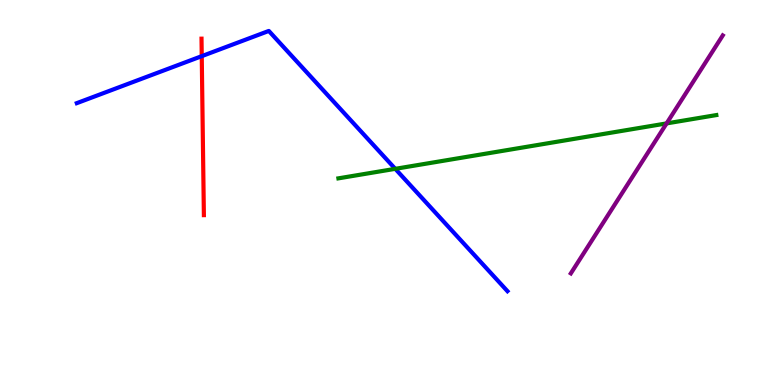[{'lines': ['blue', 'red'], 'intersections': [{'x': 2.6, 'y': 8.54}]}, {'lines': ['green', 'red'], 'intersections': []}, {'lines': ['purple', 'red'], 'intersections': []}, {'lines': ['blue', 'green'], 'intersections': [{'x': 5.1, 'y': 5.61}]}, {'lines': ['blue', 'purple'], 'intersections': []}, {'lines': ['green', 'purple'], 'intersections': [{'x': 8.6, 'y': 6.79}]}]